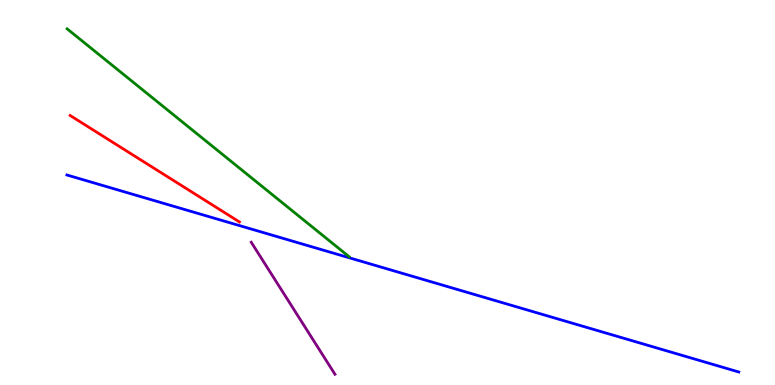[{'lines': ['blue', 'red'], 'intersections': []}, {'lines': ['green', 'red'], 'intersections': []}, {'lines': ['purple', 'red'], 'intersections': []}, {'lines': ['blue', 'green'], 'intersections': []}, {'lines': ['blue', 'purple'], 'intersections': []}, {'lines': ['green', 'purple'], 'intersections': []}]